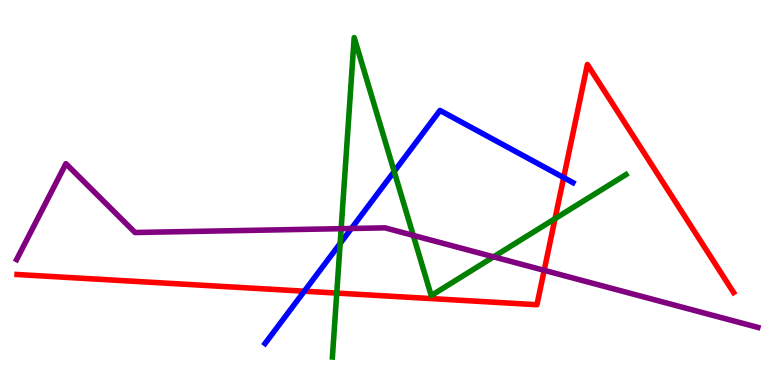[{'lines': ['blue', 'red'], 'intersections': [{'x': 3.93, 'y': 2.44}, {'x': 7.27, 'y': 5.39}]}, {'lines': ['green', 'red'], 'intersections': [{'x': 4.35, 'y': 2.39}, {'x': 7.16, 'y': 4.32}]}, {'lines': ['purple', 'red'], 'intersections': [{'x': 7.02, 'y': 2.98}]}, {'lines': ['blue', 'green'], 'intersections': [{'x': 4.39, 'y': 3.68}, {'x': 5.09, 'y': 5.55}]}, {'lines': ['blue', 'purple'], 'intersections': [{'x': 4.53, 'y': 4.07}]}, {'lines': ['green', 'purple'], 'intersections': [{'x': 4.4, 'y': 4.06}, {'x': 5.33, 'y': 3.89}, {'x': 6.37, 'y': 3.33}]}]